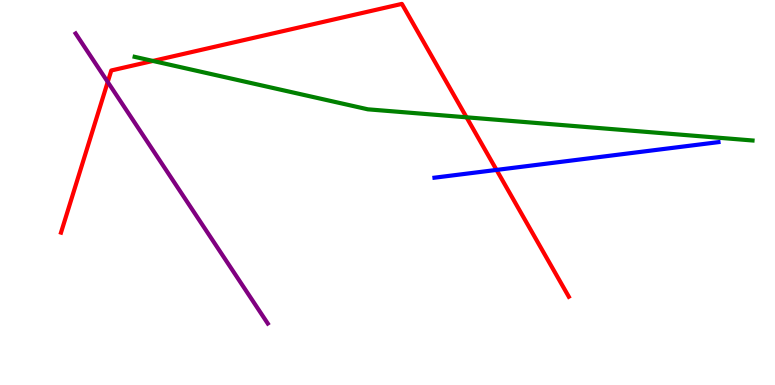[{'lines': ['blue', 'red'], 'intersections': [{'x': 6.41, 'y': 5.59}]}, {'lines': ['green', 'red'], 'intersections': [{'x': 1.97, 'y': 8.42}, {'x': 6.02, 'y': 6.95}]}, {'lines': ['purple', 'red'], 'intersections': [{'x': 1.39, 'y': 7.87}]}, {'lines': ['blue', 'green'], 'intersections': []}, {'lines': ['blue', 'purple'], 'intersections': []}, {'lines': ['green', 'purple'], 'intersections': []}]